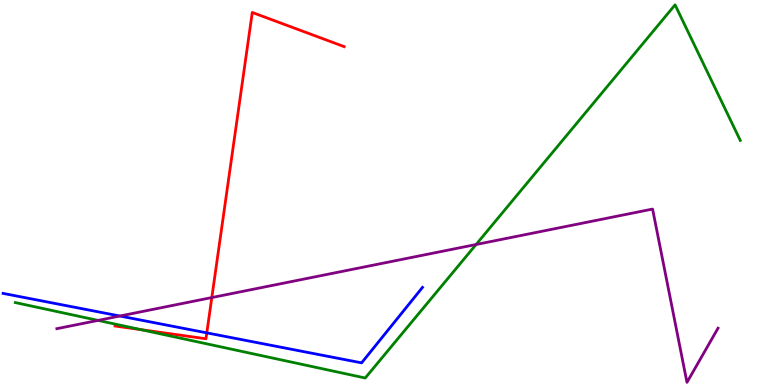[{'lines': ['blue', 'red'], 'intersections': [{'x': 2.67, 'y': 1.35}]}, {'lines': ['green', 'red'], 'intersections': [{'x': 1.82, 'y': 1.44}]}, {'lines': ['purple', 'red'], 'intersections': [{'x': 2.73, 'y': 2.27}]}, {'lines': ['blue', 'green'], 'intersections': []}, {'lines': ['blue', 'purple'], 'intersections': [{'x': 1.55, 'y': 1.79}]}, {'lines': ['green', 'purple'], 'intersections': [{'x': 1.27, 'y': 1.68}, {'x': 6.14, 'y': 3.65}]}]